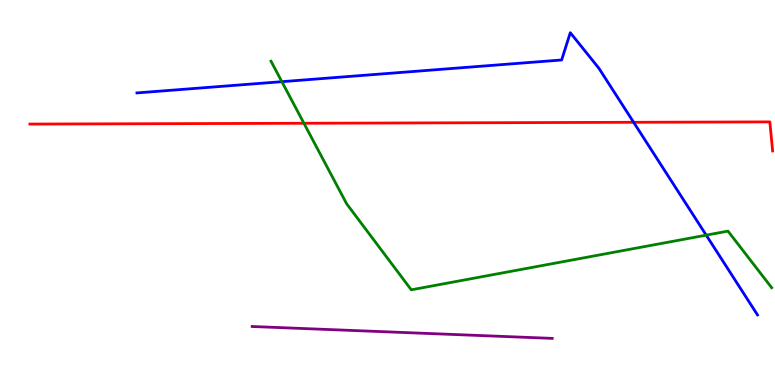[{'lines': ['blue', 'red'], 'intersections': [{'x': 8.18, 'y': 6.82}]}, {'lines': ['green', 'red'], 'intersections': [{'x': 3.92, 'y': 6.8}]}, {'lines': ['purple', 'red'], 'intersections': []}, {'lines': ['blue', 'green'], 'intersections': [{'x': 3.64, 'y': 7.88}, {'x': 9.11, 'y': 3.89}]}, {'lines': ['blue', 'purple'], 'intersections': []}, {'lines': ['green', 'purple'], 'intersections': []}]